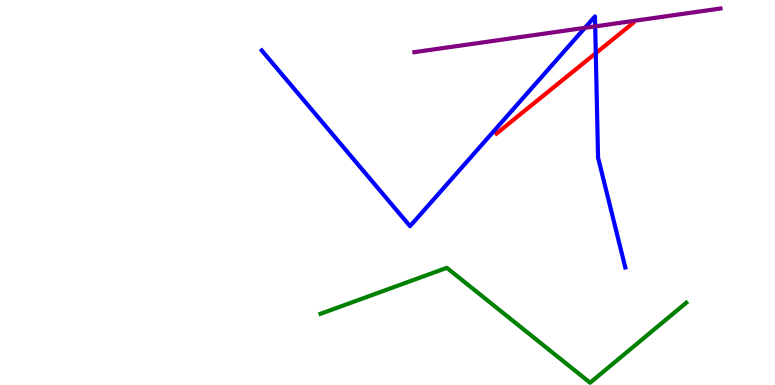[{'lines': ['blue', 'red'], 'intersections': [{'x': 7.69, 'y': 8.62}]}, {'lines': ['green', 'red'], 'intersections': []}, {'lines': ['purple', 'red'], 'intersections': []}, {'lines': ['blue', 'green'], 'intersections': []}, {'lines': ['blue', 'purple'], 'intersections': [{'x': 7.55, 'y': 9.28}, {'x': 7.68, 'y': 9.31}]}, {'lines': ['green', 'purple'], 'intersections': []}]